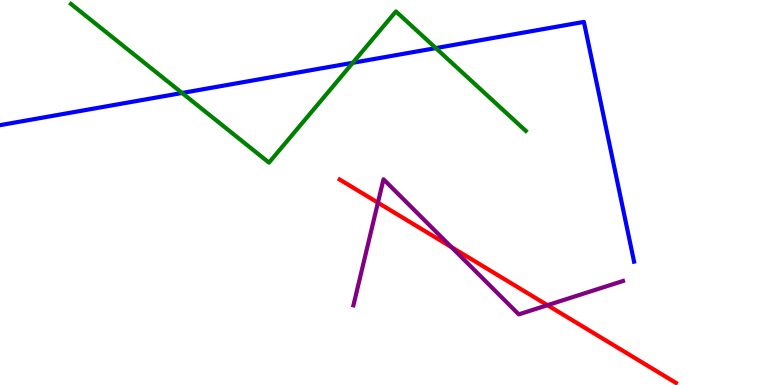[{'lines': ['blue', 'red'], 'intersections': []}, {'lines': ['green', 'red'], 'intersections': []}, {'lines': ['purple', 'red'], 'intersections': [{'x': 4.88, 'y': 4.74}, {'x': 5.82, 'y': 3.58}, {'x': 7.06, 'y': 2.07}]}, {'lines': ['blue', 'green'], 'intersections': [{'x': 2.35, 'y': 7.59}, {'x': 4.55, 'y': 8.37}, {'x': 5.62, 'y': 8.75}]}, {'lines': ['blue', 'purple'], 'intersections': []}, {'lines': ['green', 'purple'], 'intersections': []}]